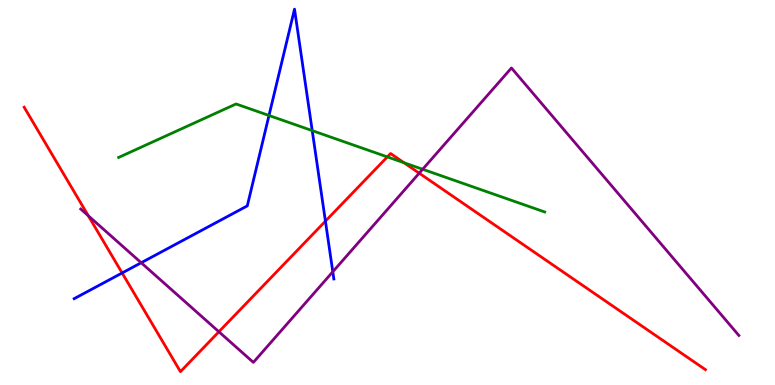[{'lines': ['blue', 'red'], 'intersections': [{'x': 1.58, 'y': 2.91}, {'x': 4.2, 'y': 4.26}]}, {'lines': ['green', 'red'], 'intersections': [{'x': 5.0, 'y': 5.92}, {'x': 5.21, 'y': 5.77}]}, {'lines': ['purple', 'red'], 'intersections': [{'x': 1.14, 'y': 4.4}, {'x': 2.82, 'y': 1.38}, {'x': 5.41, 'y': 5.5}]}, {'lines': ['blue', 'green'], 'intersections': [{'x': 3.47, 'y': 7.0}, {'x': 4.03, 'y': 6.61}]}, {'lines': ['blue', 'purple'], 'intersections': [{'x': 1.82, 'y': 3.18}, {'x': 4.29, 'y': 2.94}]}, {'lines': ['green', 'purple'], 'intersections': [{'x': 5.45, 'y': 5.6}]}]